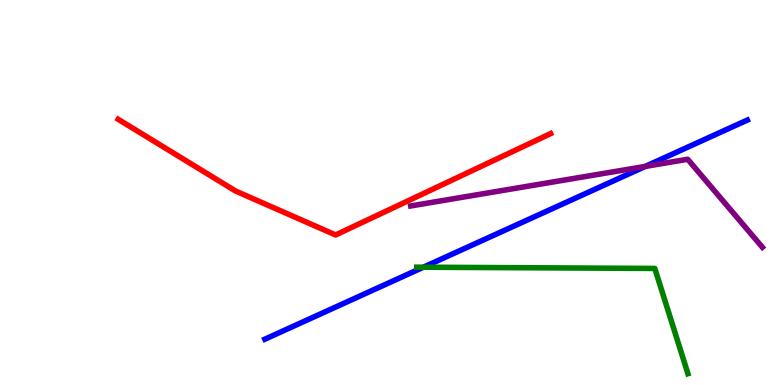[{'lines': ['blue', 'red'], 'intersections': []}, {'lines': ['green', 'red'], 'intersections': []}, {'lines': ['purple', 'red'], 'intersections': []}, {'lines': ['blue', 'green'], 'intersections': [{'x': 5.46, 'y': 3.06}]}, {'lines': ['blue', 'purple'], 'intersections': [{'x': 8.33, 'y': 5.68}]}, {'lines': ['green', 'purple'], 'intersections': []}]